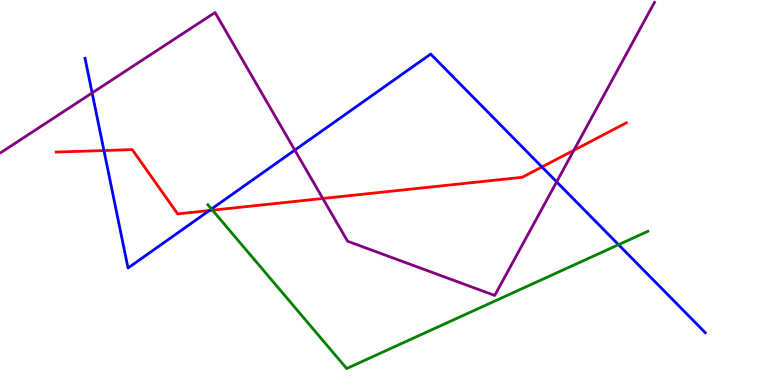[{'lines': ['blue', 'red'], 'intersections': [{'x': 1.34, 'y': 6.09}, {'x': 2.7, 'y': 4.53}, {'x': 6.99, 'y': 5.66}]}, {'lines': ['green', 'red'], 'intersections': [{'x': 2.74, 'y': 4.54}]}, {'lines': ['purple', 'red'], 'intersections': [{'x': 4.17, 'y': 4.84}, {'x': 7.4, 'y': 6.1}]}, {'lines': ['blue', 'green'], 'intersections': [{'x': 2.73, 'y': 4.57}, {'x': 7.98, 'y': 3.64}]}, {'lines': ['blue', 'purple'], 'intersections': [{'x': 1.19, 'y': 7.59}, {'x': 3.8, 'y': 6.1}, {'x': 7.18, 'y': 5.28}]}, {'lines': ['green', 'purple'], 'intersections': []}]